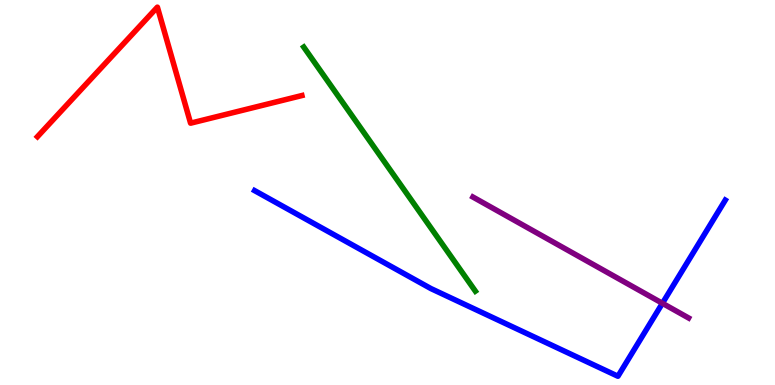[{'lines': ['blue', 'red'], 'intersections': []}, {'lines': ['green', 'red'], 'intersections': []}, {'lines': ['purple', 'red'], 'intersections': []}, {'lines': ['blue', 'green'], 'intersections': []}, {'lines': ['blue', 'purple'], 'intersections': [{'x': 8.55, 'y': 2.12}]}, {'lines': ['green', 'purple'], 'intersections': []}]